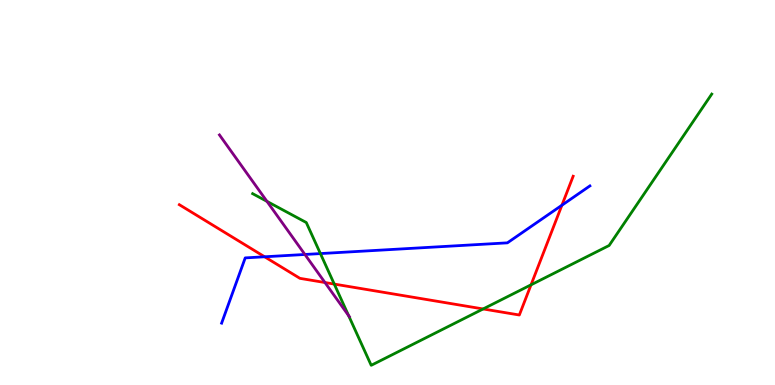[{'lines': ['blue', 'red'], 'intersections': [{'x': 3.41, 'y': 3.33}, {'x': 7.25, 'y': 4.67}]}, {'lines': ['green', 'red'], 'intersections': [{'x': 4.31, 'y': 2.62}, {'x': 6.23, 'y': 1.98}, {'x': 6.85, 'y': 2.6}]}, {'lines': ['purple', 'red'], 'intersections': [{'x': 4.19, 'y': 2.66}]}, {'lines': ['blue', 'green'], 'intersections': [{'x': 4.13, 'y': 3.41}]}, {'lines': ['blue', 'purple'], 'intersections': [{'x': 3.93, 'y': 3.39}]}, {'lines': ['green', 'purple'], 'intersections': [{'x': 3.44, 'y': 4.77}, {'x': 4.5, 'y': 1.8}]}]